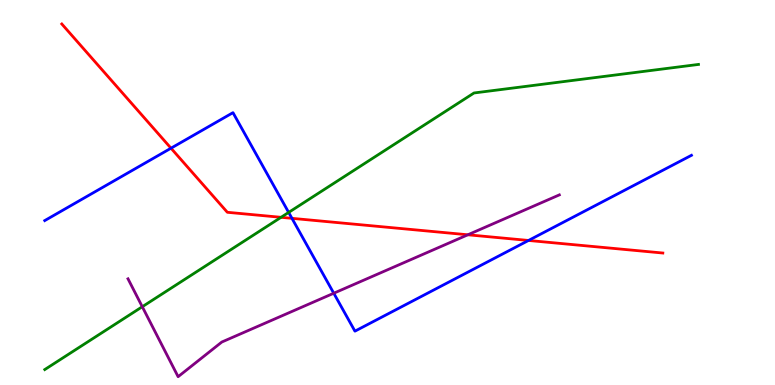[{'lines': ['blue', 'red'], 'intersections': [{'x': 2.21, 'y': 6.15}, {'x': 3.77, 'y': 4.33}, {'x': 6.82, 'y': 3.75}]}, {'lines': ['green', 'red'], 'intersections': [{'x': 3.63, 'y': 4.36}]}, {'lines': ['purple', 'red'], 'intersections': [{'x': 6.04, 'y': 3.9}]}, {'lines': ['blue', 'green'], 'intersections': [{'x': 3.72, 'y': 4.48}]}, {'lines': ['blue', 'purple'], 'intersections': [{'x': 4.31, 'y': 2.38}]}, {'lines': ['green', 'purple'], 'intersections': [{'x': 1.84, 'y': 2.03}]}]